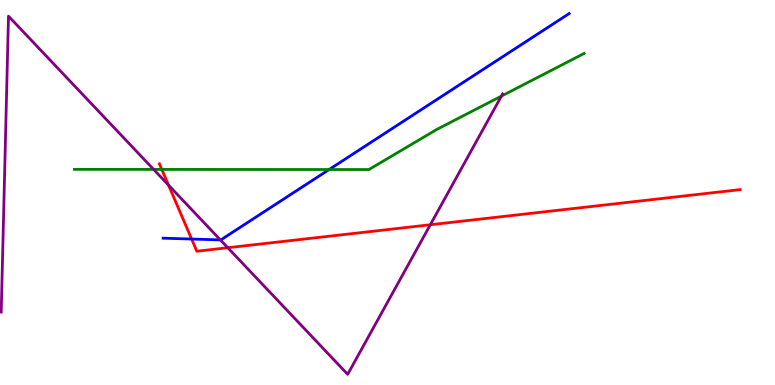[{'lines': ['blue', 'red'], 'intersections': [{'x': 2.47, 'y': 3.79}]}, {'lines': ['green', 'red'], 'intersections': [{'x': 2.09, 'y': 5.6}]}, {'lines': ['purple', 'red'], 'intersections': [{'x': 2.17, 'y': 5.19}, {'x': 2.94, 'y': 3.57}, {'x': 5.55, 'y': 4.16}]}, {'lines': ['blue', 'green'], 'intersections': [{'x': 4.25, 'y': 5.6}]}, {'lines': ['blue', 'purple'], 'intersections': [{'x': 2.84, 'y': 3.77}]}, {'lines': ['green', 'purple'], 'intersections': [{'x': 1.98, 'y': 5.6}, {'x': 6.47, 'y': 7.5}]}]